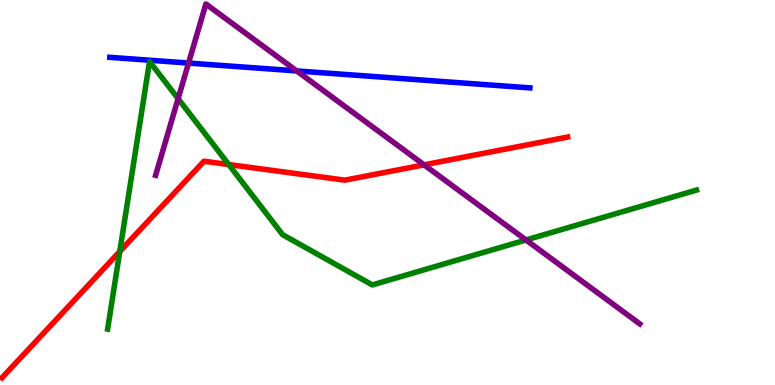[{'lines': ['blue', 'red'], 'intersections': []}, {'lines': ['green', 'red'], 'intersections': [{'x': 1.55, 'y': 3.47}, {'x': 2.95, 'y': 5.73}]}, {'lines': ['purple', 'red'], 'intersections': [{'x': 5.47, 'y': 5.72}]}, {'lines': ['blue', 'green'], 'intersections': []}, {'lines': ['blue', 'purple'], 'intersections': [{'x': 2.43, 'y': 8.36}, {'x': 3.83, 'y': 8.16}]}, {'lines': ['green', 'purple'], 'intersections': [{'x': 2.3, 'y': 7.44}, {'x': 6.79, 'y': 3.77}]}]